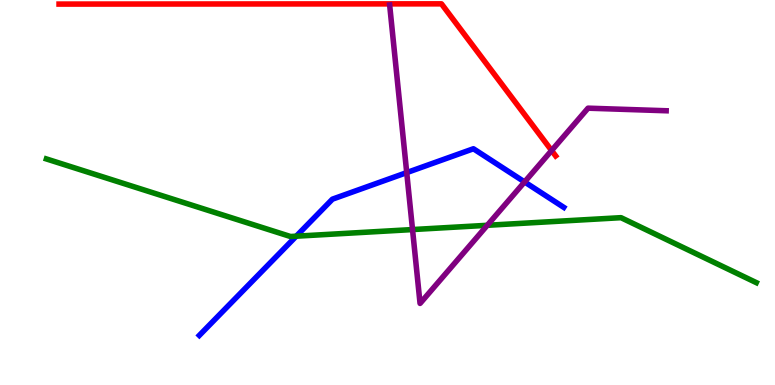[{'lines': ['blue', 'red'], 'intersections': []}, {'lines': ['green', 'red'], 'intersections': []}, {'lines': ['purple', 'red'], 'intersections': [{'x': 7.12, 'y': 6.09}]}, {'lines': ['blue', 'green'], 'intersections': [{'x': 3.82, 'y': 3.87}]}, {'lines': ['blue', 'purple'], 'intersections': [{'x': 5.25, 'y': 5.52}, {'x': 6.77, 'y': 5.27}]}, {'lines': ['green', 'purple'], 'intersections': [{'x': 5.32, 'y': 4.04}, {'x': 6.29, 'y': 4.15}]}]